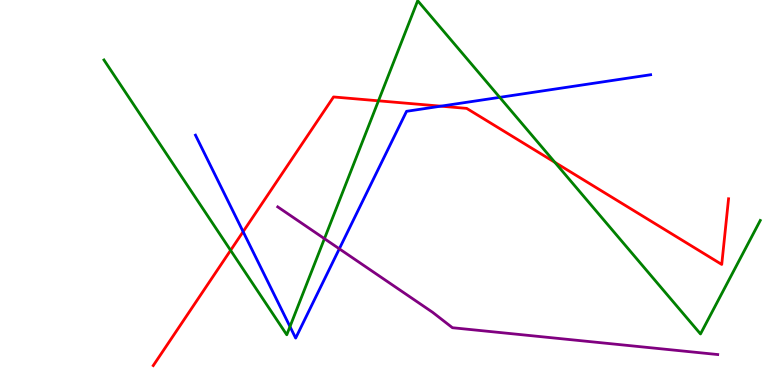[{'lines': ['blue', 'red'], 'intersections': [{'x': 3.14, 'y': 3.98}, {'x': 5.69, 'y': 7.24}]}, {'lines': ['green', 'red'], 'intersections': [{'x': 2.98, 'y': 3.5}, {'x': 4.88, 'y': 7.38}, {'x': 7.16, 'y': 5.78}]}, {'lines': ['purple', 'red'], 'intersections': []}, {'lines': ['blue', 'green'], 'intersections': [{'x': 3.74, 'y': 1.52}, {'x': 6.45, 'y': 7.47}]}, {'lines': ['blue', 'purple'], 'intersections': [{'x': 4.38, 'y': 3.54}]}, {'lines': ['green', 'purple'], 'intersections': [{'x': 4.19, 'y': 3.8}]}]